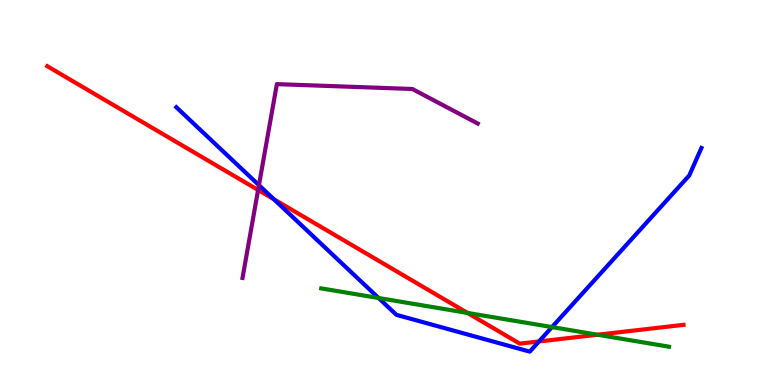[{'lines': ['blue', 'red'], 'intersections': [{'x': 3.53, 'y': 4.82}, {'x': 6.95, 'y': 1.13}]}, {'lines': ['green', 'red'], 'intersections': [{'x': 6.03, 'y': 1.87}, {'x': 7.71, 'y': 1.31}]}, {'lines': ['purple', 'red'], 'intersections': [{'x': 3.33, 'y': 5.07}]}, {'lines': ['blue', 'green'], 'intersections': [{'x': 4.89, 'y': 2.26}, {'x': 7.12, 'y': 1.5}]}, {'lines': ['blue', 'purple'], 'intersections': [{'x': 3.34, 'y': 5.19}]}, {'lines': ['green', 'purple'], 'intersections': []}]